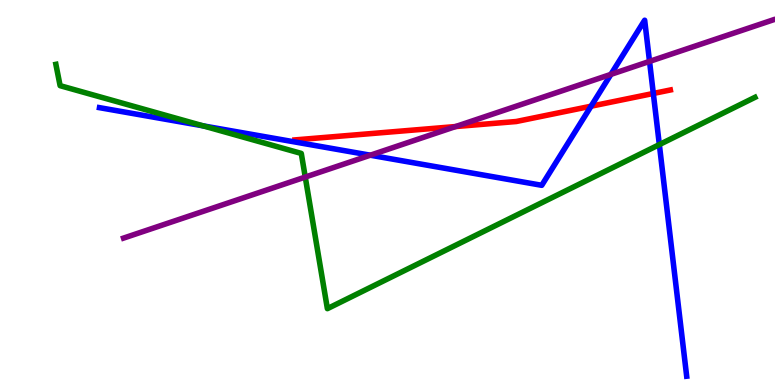[{'lines': ['blue', 'red'], 'intersections': [{'x': 7.63, 'y': 7.24}, {'x': 8.43, 'y': 7.57}]}, {'lines': ['green', 'red'], 'intersections': []}, {'lines': ['purple', 'red'], 'intersections': [{'x': 5.88, 'y': 6.71}]}, {'lines': ['blue', 'green'], 'intersections': [{'x': 2.62, 'y': 6.73}, {'x': 8.51, 'y': 6.24}]}, {'lines': ['blue', 'purple'], 'intersections': [{'x': 4.78, 'y': 5.97}, {'x': 7.88, 'y': 8.07}, {'x': 8.38, 'y': 8.41}]}, {'lines': ['green', 'purple'], 'intersections': [{'x': 3.94, 'y': 5.4}]}]